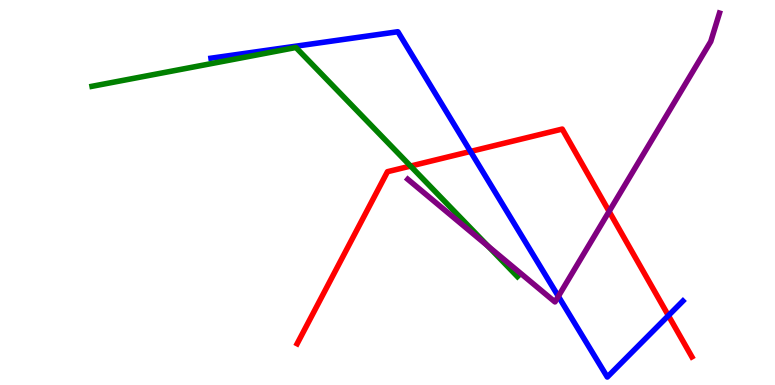[{'lines': ['blue', 'red'], 'intersections': [{'x': 6.07, 'y': 6.07}, {'x': 8.62, 'y': 1.8}]}, {'lines': ['green', 'red'], 'intersections': [{'x': 5.3, 'y': 5.69}]}, {'lines': ['purple', 'red'], 'intersections': [{'x': 7.86, 'y': 4.51}]}, {'lines': ['blue', 'green'], 'intersections': []}, {'lines': ['blue', 'purple'], 'intersections': [{'x': 7.2, 'y': 2.3}]}, {'lines': ['green', 'purple'], 'intersections': [{'x': 6.3, 'y': 3.61}]}]